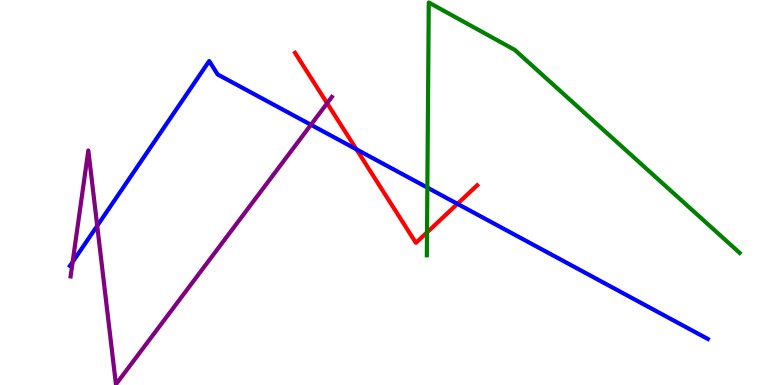[{'lines': ['blue', 'red'], 'intersections': [{'x': 4.6, 'y': 6.12}, {'x': 5.9, 'y': 4.71}]}, {'lines': ['green', 'red'], 'intersections': [{'x': 5.51, 'y': 3.96}]}, {'lines': ['purple', 'red'], 'intersections': [{'x': 4.22, 'y': 7.32}]}, {'lines': ['blue', 'green'], 'intersections': [{'x': 5.51, 'y': 5.13}]}, {'lines': ['blue', 'purple'], 'intersections': [{'x': 0.937, 'y': 3.2}, {'x': 1.25, 'y': 4.14}, {'x': 4.01, 'y': 6.76}]}, {'lines': ['green', 'purple'], 'intersections': []}]